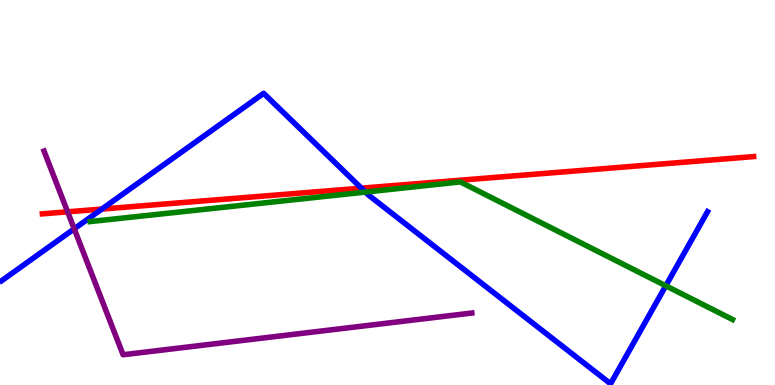[{'lines': ['blue', 'red'], 'intersections': [{'x': 1.31, 'y': 4.57}, {'x': 4.66, 'y': 5.11}]}, {'lines': ['green', 'red'], 'intersections': []}, {'lines': ['purple', 'red'], 'intersections': [{'x': 0.872, 'y': 4.5}]}, {'lines': ['blue', 'green'], 'intersections': [{'x': 4.72, 'y': 5.01}, {'x': 8.59, 'y': 2.58}]}, {'lines': ['blue', 'purple'], 'intersections': [{'x': 0.958, 'y': 4.06}]}, {'lines': ['green', 'purple'], 'intersections': []}]